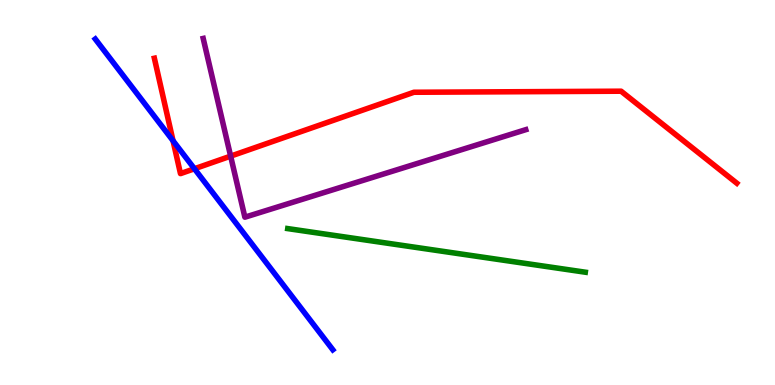[{'lines': ['blue', 'red'], 'intersections': [{'x': 2.23, 'y': 6.34}, {'x': 2.51, 'y': 5.62}]}, {'lines': ['green', 'red'], 'intersections': []}, {'lines': ['purple', 'red'], 'intersections': [{'x': 2.98, 'y': 5.94}]}, {'lines': ['blue', 'green'], 'intersections': []}, {'lines': ['blue', 'purple'], 'intersections': []}, {'lines': ['green', 'purple'], 'intersections': []}]